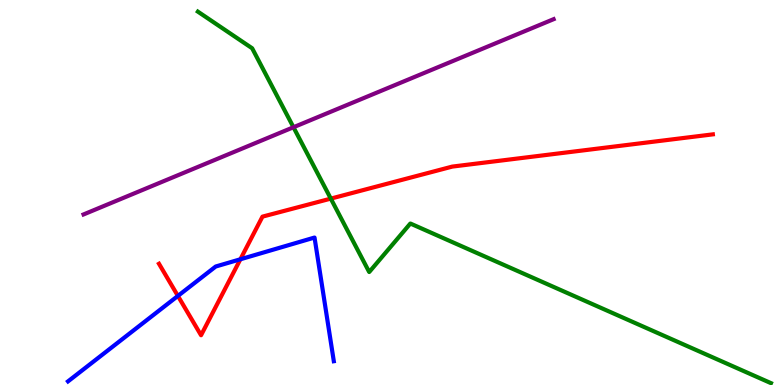[{'lines': ['blue', 'red'], 'intersections': [{'x': 2.3, 'y': 2.31}, {'x': 3.1, 'y': 3.27}]}, {'lines': ['green', 'red'], 'intersections': [{'x': 4.27, 'y': 4.84}]}, {'lines': ['purple', 'red'], 'intersections': []}, {'lines': ['blue', 'green'], 'intersections': []}, {'lines': ['blue', 'purple'], 'intersections': []}, {'lines': ['green', 'purple'], 'intersections': [{'x': 3.79, 'y': 6.69}]}]